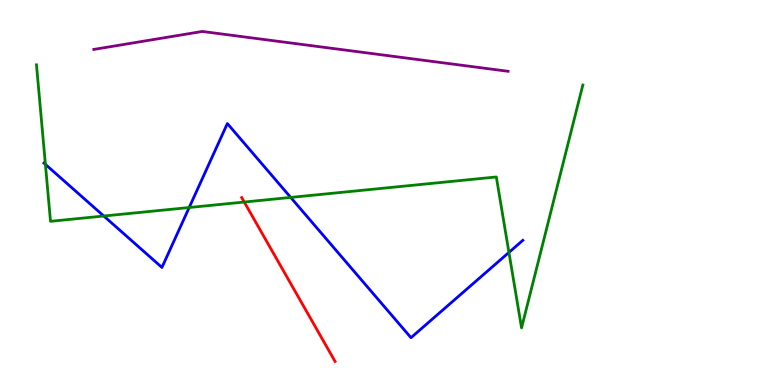[{'lines': ['blue', 'red'], 'intersections': []}, {'lines': ['green', 'red'], 'intersections': [{'x': 3.15, 'y': 4.75}]}, {'lines': ['purple', 'red'], 'intersections': []}, {'lines': ['blue', 'green'], 'intersections': [{'x': 0.586, 'y': 5.73}, {'x': 1.34, 'y': 4.39}, {'x': 2.44, 'y': 4.61}, {'x': 3.75, 'y': 4.87}, {'x': 6.57, 'y': 3.44}]}, {'lines': ['blue', 'purple'], 'intersections': []}, {'lines': ['green', 'purple'], 'intersections': []}]